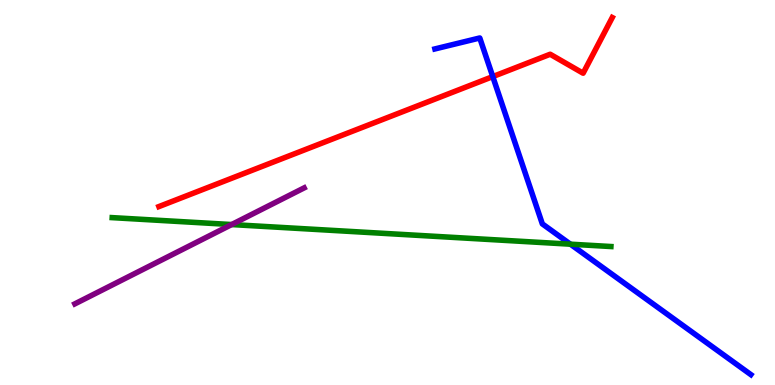[{'lines': ['blue', 'red'], 'intersections': [{'x': 6.36, 'y': 8.01}]}, {'lines': ['green', 'red'], 'intersections': []}, {'lines': ['purple', 'red'], 'intersections': []}, {'lines': ['blue', 'green'], 'intersections': [{'x': 7.36, 'y': 3.66}]}, {'lines': ['blue', 'purple'], 'intersections': []}, {'lines': ['green', 'purple'], 'intersections': [{'x': 2.99, 'y': 4.17}]}]